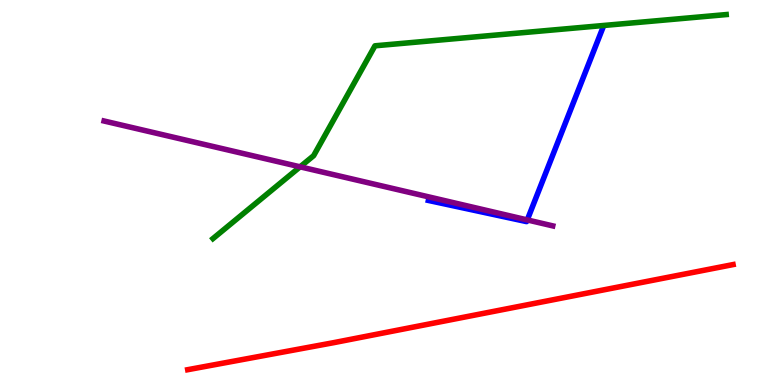[{'lines': ['blue', 'red'], 'intersections': []}, {'lines': ['green', 'red'], 'intersections': []}, {'lines': ['purple', 'red'], 'intersections': []}, {'lines': ['blue', 'green'], 'intersections': []}, {'lines': ['blue', 'purple'], 'intersections': [{'x': 6.8, 'y': 4.29}]}, {'lines': ['green', 'purple'], 'intersections': [{'x': 3.87, 'y': 5.67}]}]